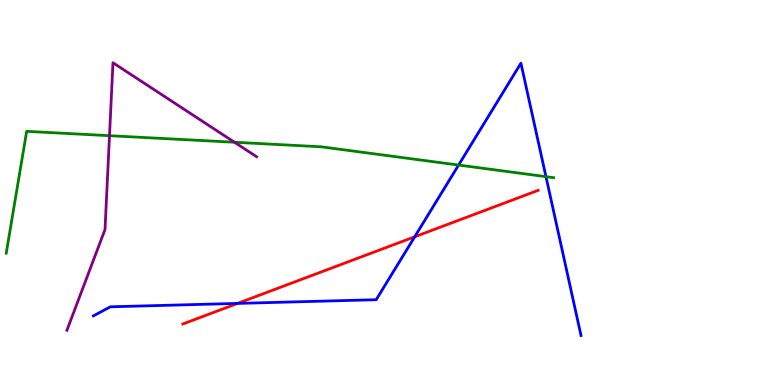[{'lines': ['blue', 'red'], 'intersections': [{'x': 3.07, 'y': 2.12}, {'x': 5.35, 'y': 3.85}]}, {'lines': ['green', 'red'], 'intersections': []}, {'lines': ['purple', 'red'], 'intersections': []}, {'lines': ['blue', 'green'], 'intersections': [{'x': 5.92, 'y': 5.71}, {'x': 7.04, 'y': 5.41}]}, {'lines': ['blue', 'purple'], 'intersections': []}, {'lines': ['green', 'purple'], 'intersections': [{'x': 1.41, 'y': 6.48}, {'x': 3.03, 'y': 6.31}]}]